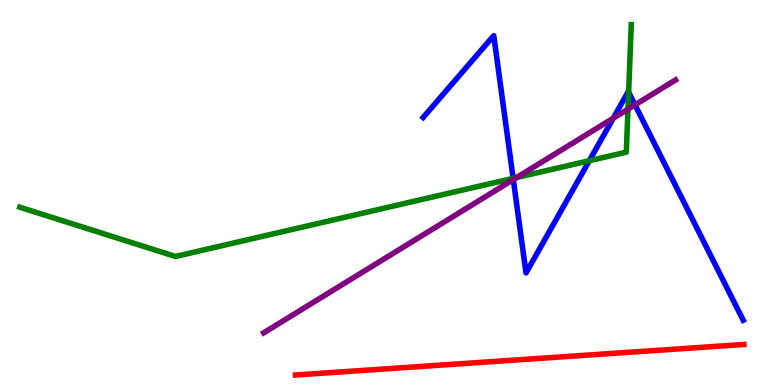[{'lines': ['blue', 'red'], 'intersections': []}, {'lines': ['green', 'red'], 'intersections': []}, {'lines': ['purple', 'red'], 'intersections': []}, {'lines': ['blue', 'green'], 'intersections': [{'x': 6.62, 'y': 5.37}, {'x': 7.6, 'y': 5.83}, {'x': 8.11, 'y': 7.6}]}, {'lines': ['blue', 'purple'], 'intersections': [{'x': 6.62, 'y': 5.34}, {'x': 7.91, 'y': 6.93}, {'x': 8.19, 'y': 7.28}]}, {'lines': ['green', 'purple'], 'intersections': [{'x': 6.67, 'y': 5.39}, {'x': 8.1, 'y': 7.16}]}]